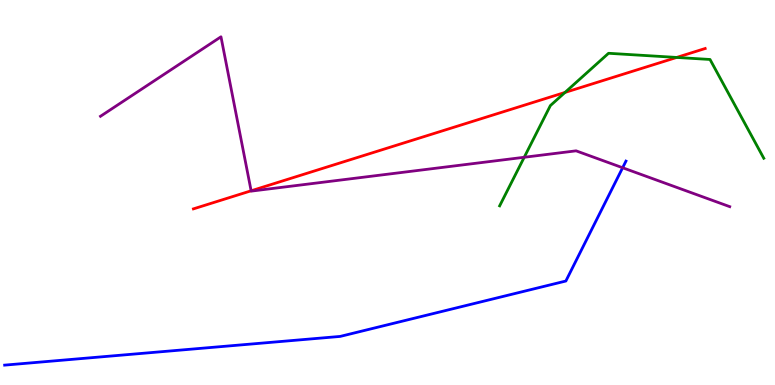[{'lines': ['blue', 'red'], 'intersections': []}, {'lines': ['green', 'red'], 'intersections': [{'x': 7.29, 'y': 7.6}, {'x': 8.73, 'y': 8.51}]}, {'lines': ['purple', 'red'], 'intersections': [{'x': 3.24, 'y': 5.04}]}, {'lines': ['blue', 'green'], 'intersections': []}, {'lines': ['blue', 'purple'], 'intersections': [{'x': 8.03, 'y': 5.64}]}, {'lines': ['green', 'purple'], 'intersections': [{'x': 6.76, 'y': 5.92}]}]